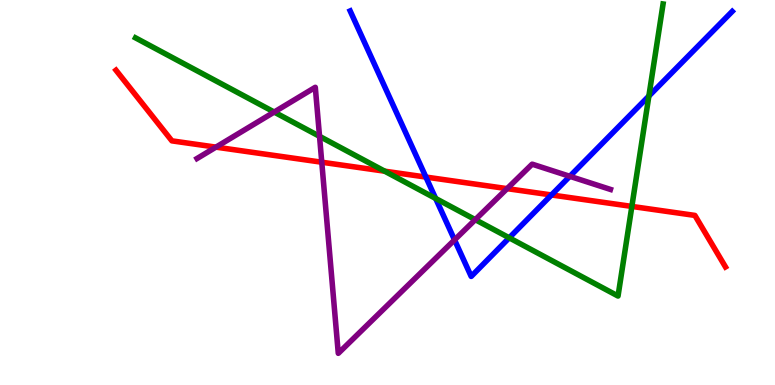[{'lines': ['blue', 'red'], 'intersections': [{'x': 5.5, 'y': 5.4}, {'x': 7.12, 'y': 4.94}]}, {'lines': ['green', 'red'], 'intersections': [{'x': 4.96, 'y': 5.55}, {'x': 8.15, 'y': 4.64}]}, {'lines': ['purple', 'red'], 'intersections': [{'x': 2.79, 'y': 6.18}, {'x': 4.15, 'y': 5.79}, {'x': 6.54, 'y': 5.1}]}, {'lines': ['blue', 'green'], 'intersections': [{'x': 5.62, 'y': 4.85}, {'x': 6.57, 'y': 3.82}, {'x': 8.37, 'y': 7.51}]}, {'lines': ['blue', 'purple'], 'intersections': [{'x': 5.87, 'y': 3.77}, {'x': 7.35, 'y': 5.42}]}, {'lines': ['green', 'purple'], 'intersections': [{'x': 3.54, 'y': 7.09}, {'x': 4.12, 'y': 6.46}, {'x': 6.13, 'y': 4.29}]}]